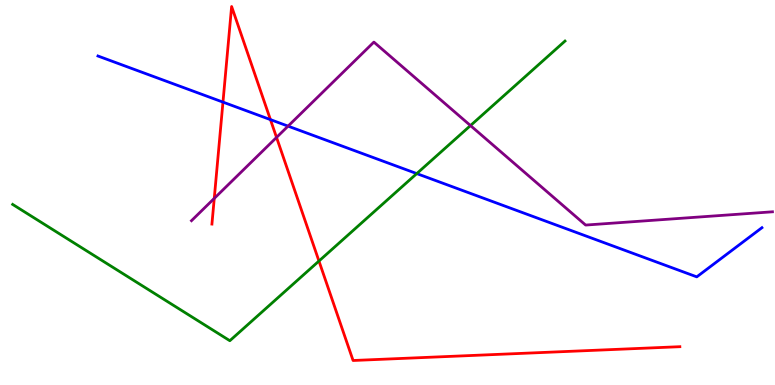[{'lines': ['blue', 'red'], 'intersections': [{'x': 2.88, 'y': 7.35}, {'x': 3.49, 'y': 6.89}]}, {'lines': ['green', 'red'], 'intersections': [{'x': 4.12, 'y': 3.22}]}, {'lines': ['purple', 'red'], 'intersections': [{'x': 2.76, 'y': 4.85}, {'x': 3.57, 'y': 6.43}]}, {'lines': ['blue', 'green'], 'intersections': [{'x': 5.38, 'y': 5.49}]}, {'lines': ['blue', 'purple'], 'intersections': [{'x': 3.72, 'y': 6.72}]}, {'lines': ['green', 'purple'], 'intersections': [{'x': 6.07, 'y': 6.74}]}]